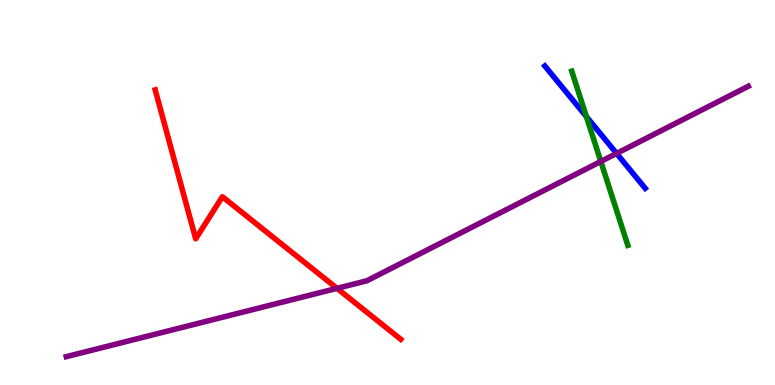[{'lines': ['blue', 'red'], 'intersections': []}, {'lines': ['green', 'red'], 'intersections': []}, {'lines': ['purple', 'red'], 'intersections': [{'x': 4.35, 'y': 2.51}]}, {'lines': ['blue', 'green'], 'intersections': [{'x': 7.57, 'y': 6.97}]}, {'lines': ['blue', 'purple'], 'intersections': [{'x': 7.96, 'y': 6.01}]}, {'lines': ['green', 'purple'], 'intersections': [{'x': 7.75, 'y': 5.81}]}]